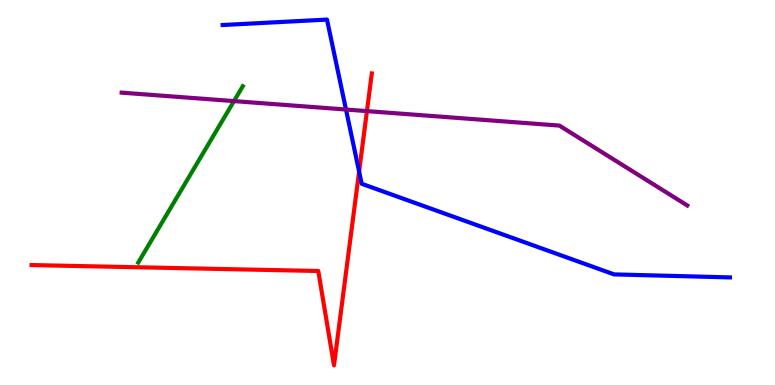[{'lines': ['blue', 'red'], 'intersections': [{'x': 4.63, 'y': 5.54}]}, {'lines': ['green', 'red'], 'intersections': []}, {'lines': ['purple', 'red'], 'intersections': [{'x': 4.73, 'y': 7.11}]}, {'lines': ['blue', 'green'], 'intersections': []}, {'lines': ['blue', 'purple'], 'intersections': [{'x': 4.46, 'y': 7.16}]}, {'lines': ['green', 'purple'], 'intersections': [{'x': 3.02, 'y': 7.37}]}]